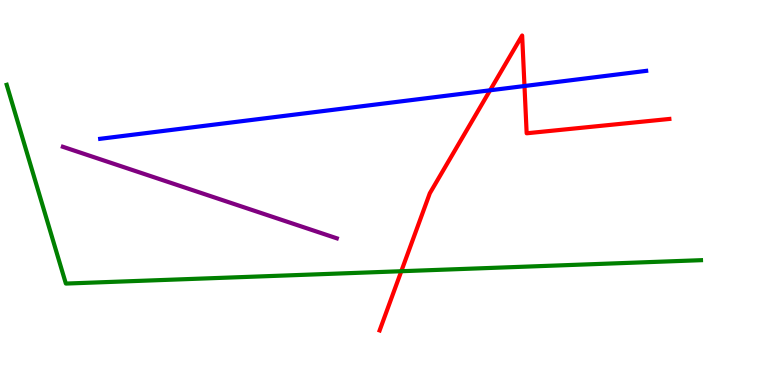[{'lines': ['blue', 'red'], 'intersections': [{'x': 6.32, 'y': 7.65}, {'x': 6.77, 'y': 7.77}]}, {'lines': ['green', 'red'], 'intersections': [{'x': 5.18, 'y': 2.96}]}, {'lines': ['purple', 'red'], 'intersections': []}, {'lines': ['blue', 'green'], 'intersections': []}, {'lines': ['blue', 'purple'], 'intersections': []}, {'lines': ['green', 'purple'], 'intersections': []}]